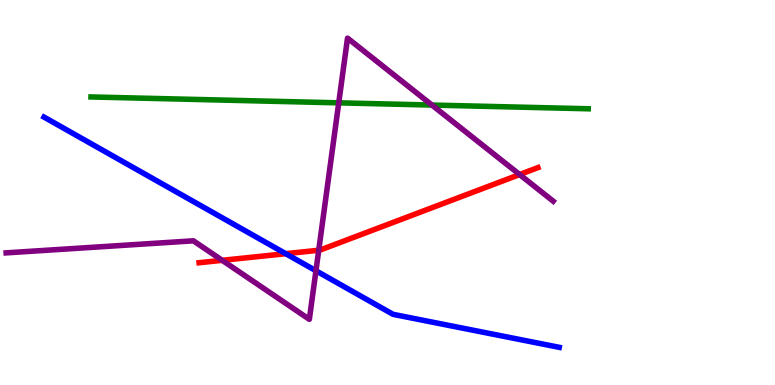[{'lines': ['blue', 'red'], 'intersections': [{'x': 3.69, 'y': 3.41}]}, {'lines': ['green', 'red'], 'intersections': []}, {'lines': ['purple', 'red'], 'intersections': [{'x': 2.87, 'y': 3.24}, {'x': 4.11, 'y': 3.5}, {'x': 6.7, 'y': 5.47}]}, {'lines': ['blue', 'green'], 'intersections': []}, {'lines': ['blue', 'purple'], 'intersections': [{'x': 4.08, 'y': 2.97}]}, {'lines': ['green', 'purple'], 'intersections': [{'x': 4.37, 'y': 7.33}, {'x': 5.57, 'y': 7.27}]}]